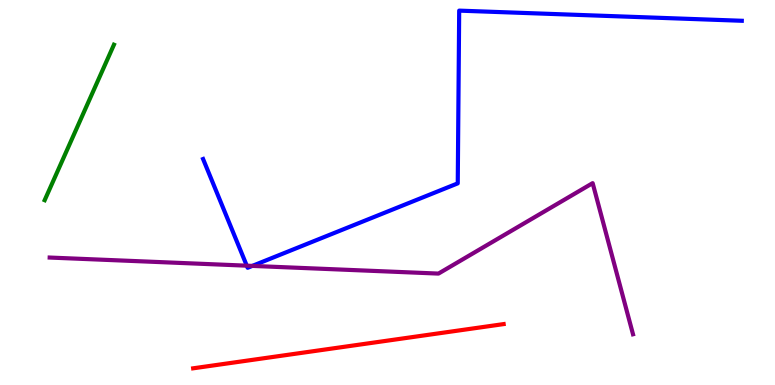[{'lines': ['blue', 'red'], 'intersections': []}, {'lines': ['green', 'red'], 'intersections': []}, {'lines': ['purple', 'red'], 'intersections': []}, {'lines': ['blue', 'green'], 'intersections': []}, {'lines': ['blue', 'purple'], 'intersections': [{'x': 3.18, 'y': 3.1}, {'x': 3.26, 'y': 3.09}]}, {'lines': ['green', 'purple'], 'intersections': []}]